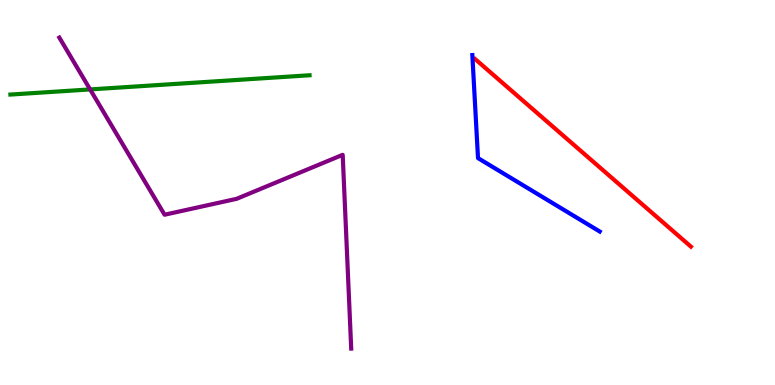[{'lines': ['blue', 'red'], 'intersections': []}, {'lines': ['green', 'red'], 'intersections': []}, {'lines': ['purple', 'red'], 'intersections': []}, {'lines': ['blue', 'green'], 'intersections': []}, {'lines': ['blue', 'purple'], 'intersections': []}, {'lines': ['green', 'purple'], 'intersections': [{'x': 1.16, 'y': 7.68}]}]